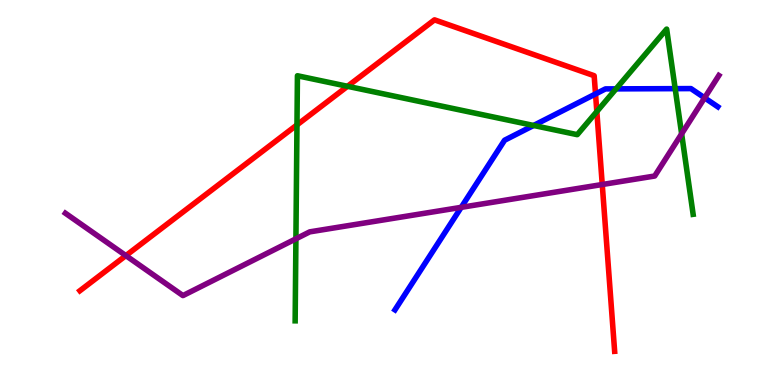[{'lines': ['blue', 'red'], 'intersections': [{'x': 7.68, 'y': 7.56}]}, {'lines': ['green', 'red'], 'intersections': [{'x': 3.83, 'y': 6.76}, {'x': 4.48, 'y': 7.76}, {'x': 7.7, 'y': 7.1}]}, {'lines': ['purple', 'red'], 'intersections': [{'x': 1.62, 'y': 3.36}, {'x': 7.77, 'y': 5.21}]}, {'lines': ['blue', 'green'], 'intersections': [{'x': 6.89, 'y': 6.74}, {'x': 7.95, 'y': 7.69}, {'x': 8.71, 'y': 7.7}]}, {'lines': ['blue', 'purple'], 'intersections': [{'x': 5.95, 'y': 4.61}, {'x': 9.09, 'y': 7.46}]}, {'lines': ['green', 'purple'], 'intersections': [{'x': 3.82, 'y': 3.8}, {'x': 8.8, 'y': 6.52}]}]